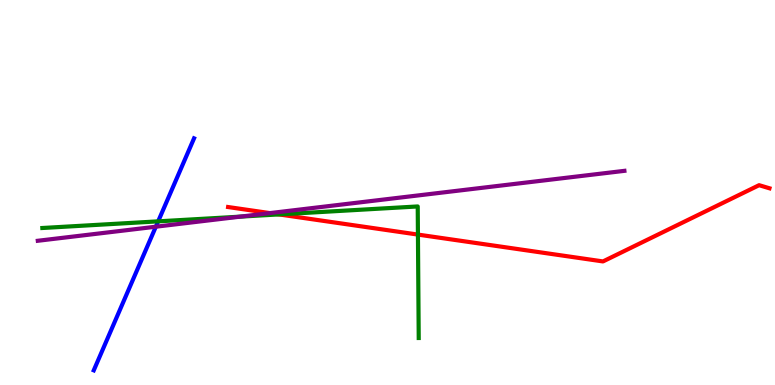[{'lines': ['blue', 'red'], 'intersections': []}, {'lines': ['green', 'red'], 'intersections': [{'x': 3.6, 'y': 4.43}, {'x': 5.39, 'y': 3.91}]}, {'lines': ['purple', 'red'], 'intersections': [{'x': 3.48, 'y': 4.46}]}, {'lines': ['blue', 'green'], 'intersections': [{'x': 2.04, 'y': 4.25}]}, {'lines': ['blue', 'purple'], 'intersections': [{'x': 2.01, 'y': 4.11}]}, {'lines': ['green', 'purple'], 'intersections': [{'x': 3.1, 'y': 4.37}]}]